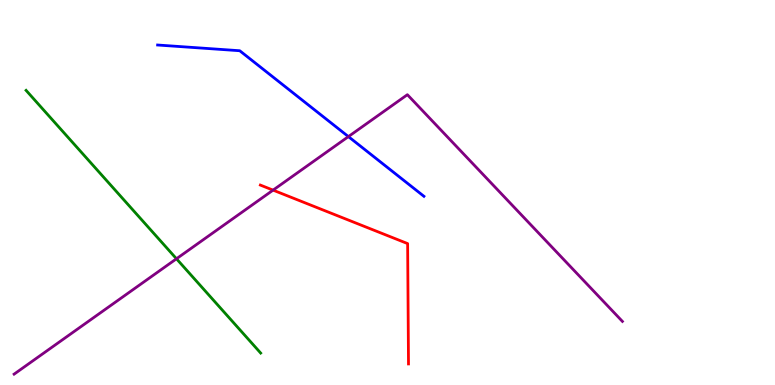[{'lines': ['blue', 'red'], 'intersections': []}, {'lines': ['green', 'red'], 'intersections': []}, {'lines': ['purple', 'red'], 'intersections': [{'x': 3.52, 'y': 5.06}]}, {'lines': ['blue', 'green'], 'intersections': []}, {'lines': ['blue', 'purple'], 'intersections': [{'x': 4.5, 'y': 6.45}]}, {'lines': ['green', 'purple'], 'intersections': [{'x': 2.28, 'y': 3.28}]}]